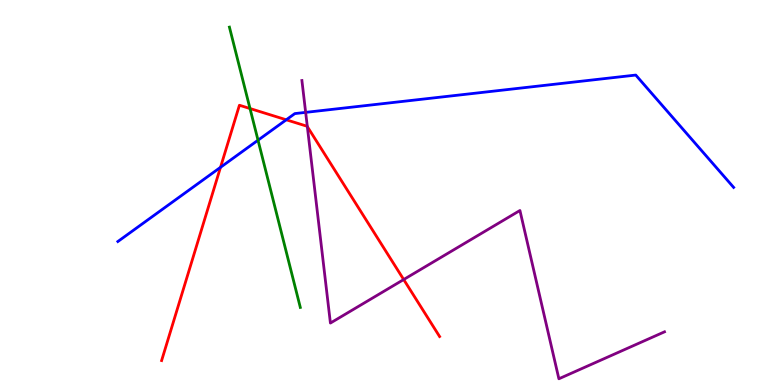[{'lines': ['blue', 'red'], 'intersections': [{'x': 2.85, 'y': 5.65}, {'x': 3.69, 'y': 6.89}]}, {'lines': ['green', 'red'], 'intersections': [{'x': 3.23, 'y': 7.18}]}, {'lines': ['purple', 'red'], 'intersections': [{'x': 3.97, 'y': 6.71}, {'x': 5.21, 'y': 2.74}]}, {'lines': ['blue', 'green'], 'intersections': [{'x': 3.33, 'y': 6.36}]}, {'lines': ['blue', 'purple'], 'intersections': [{'x': 3.94, 'y': 7.08}]}, {'lines': ['green', 'purple'], 'intersections': []}]